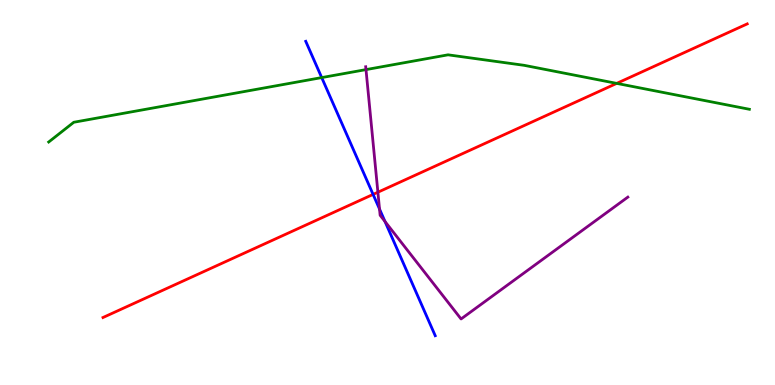[{'lines': ['blue', 'red'], 'intersections': [{'x': 4.81, 'y': 4.95}]}, {'lines': ['green', 'red'], 'intersections': [{'x': 7.96, 'y': 7.83}]}, {'lines': ['purple', 'red'], 'intersections': [{'x': 4.88, 'y': 5.01}]}, {'lines': ['blue', 'green'], 'intersections': [{'x': 4.15, 'y': 7.98}]}, {'lines': ['blue', 'purple'], 'intersections': [{'x': 4.9, 'y': 4.57}, {'x': 4.97, 'y': 4.25}]}, {'lines': ['green', 'purple'], 'intersections': [{'x': 4.72, 'y': 8.19}]}]